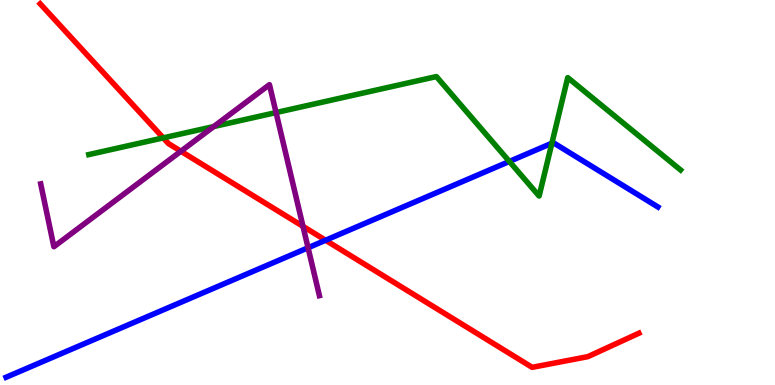[{'lines': ['blue', 'red'], 'intersections': [{'x': 4.2, 'y': 3.76}]}, {'lines': ['green', 'red'], 'intersections': [{'x': 2.11, 'y': 6.42}]}, {'lines': ['purple', 'red'], 'intersections': [{'x': 2.33, 'y': 6.07}, {'x': 3.91, 'y': 4.12}]}, {'lines': ['blue', 'green'], 'intersections': [{'x': 6.57, 'y': 5.81}, {'x': 7.12, 'y': 6.28}]}, {'lines': ['blue', 'purple'], 'intersections': [{'x': 3.98, 'y': 3.56}]}, {'lines': ['green', 'purple'], 'intersections': [{'x': 2.76, 'y': 6.71}, {'x': 3.56, 'y': 7.08}]}]